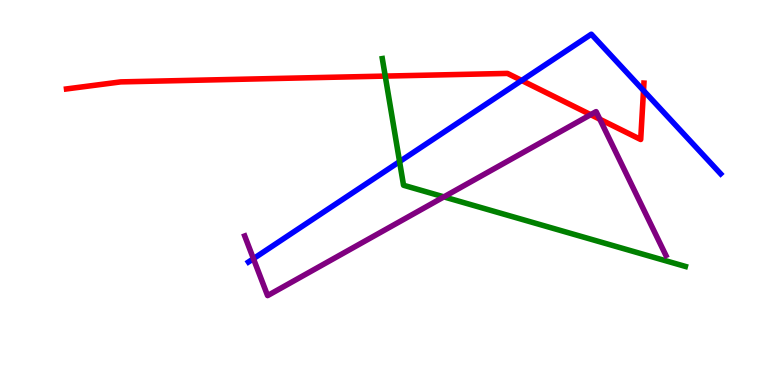[{'lines': ['blue', 'red'], 'intersections': [{'x': 6.73, 'y': 7.91}, {'x': 8.3, 'y': 7.65}]}, {'lines': ['green', 'red'], 'intersections': [{'x': 4.97, 'y': 8.02}]}, {'lines': ['purple', 'red'], 'intersections': [{'x': 7.62, 'y': 7.02}, {'x': 7.74, 'y': 6.9}]}, {'lines': ['blue', 'green'], 'intersections': [{'x': 5.16, 'y': 5.8}]}, {'lines': ['blue', 'purple'], 'intersections': [{'x': 3.27, 'y': 3.28}]}, {'lines': ['green', 'purple'], 'intersections': [{'x': 5.73, 'y': 4.89}]}]